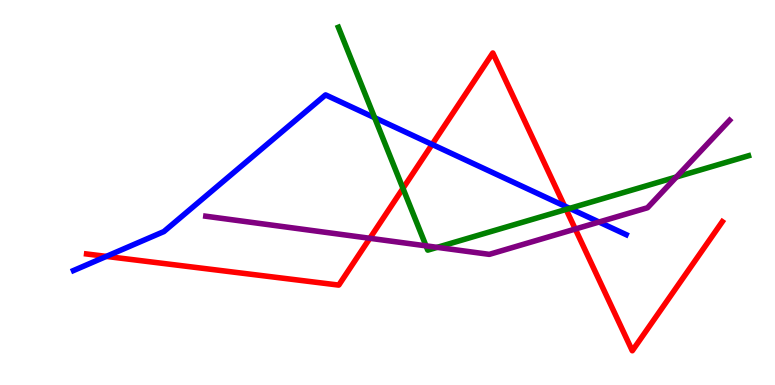[{'lines': ['blue', 'red'], 'intersections': [{'x': 1.37, 'y': 3.34}, {'x': 5.58, 'y': 6.25}, {'x': 7.28, 'y': 4.65}]}, {'lines': ['green', 'red'], 'intersections': [{'x': 5.2, 'y': 5.11}, {'x': 7.3, 'y': 4.56}]}, {'lines': ['purple', 'red'], 'intersections': [{'x': 4.77, 'y': 3.81}, {'x': 7.42, 'y': 4.05}]}, {'lines': ['blue', 'green'], 'intersections': [{'x': 4.83, 'y': 6.94}, {'x': 7.35, 'y': 4.59}]}, {'lines': ['blue', 'purple'], 'intersections': [{'x': 7.73, 'y': 4.23}]}, {'lines': ['green', 'purple'], 'intersections': [{'x': 5.5, 'y': 3.61}, {'x': 5.64, 'y': 3.58}, {'x': 8.73, 'y': 5.4}]}]